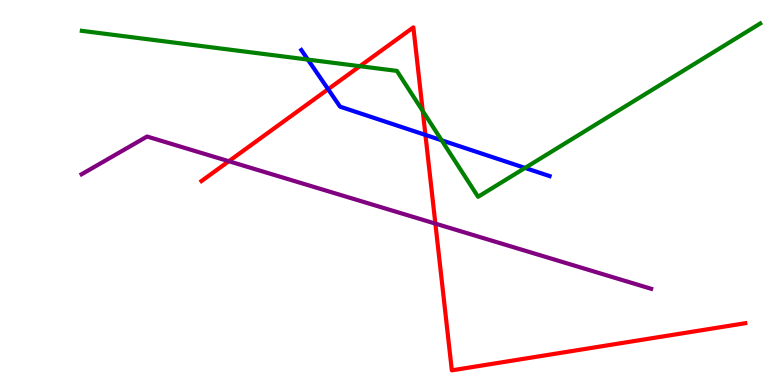[{'lines': ['blue', 'red'], 'intersections': [{'x': 4.23, 'y': 7.68}, {'x': 5.49, 'y': 6.5}]}, {'lines': ['green', 'red'], 'intersections': [{'x': 4.64, 'y': 8.28}, {'x': 5.45, 'y': 7.12}]}, {'lines': ['purple', 'red'], 'intersections': [{'x': 2.95, 'y': 5.81}, {'x': 5.62, 'y': 4.19}]}, {'lines': ['blue', 'green'], 'intersections': [{'x': 3.97, 'y': 8.45}, {'x': 5.7, 'y': 6.36}, {'x': 6.77, 'y': 5.64}]}, {'lines': ['blue', 'purple'], 'intersections': []}, {'lines': ['green', 'purple'], 'intersections': []}]